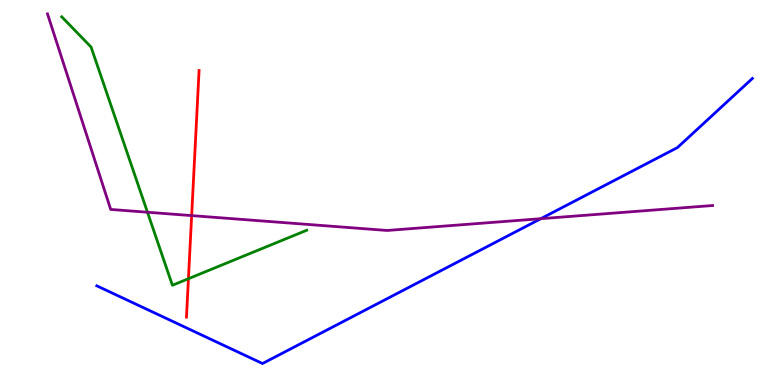[{'lines': ['blue', 'red'], 'intersections': []}, {'lines': ['green', 'red'], 'intersections': [{'x': 2.43, 'y': 2.76}]}, {'lines': ['purple', 'red'], 'intersections': [{'x': 2.47, 'y': 4.4}]}, {'lines': ['blue', 'green'], 'intersections': []}, {'lines': ['blue', 'purple'], 'intersections': [{'x': 6.98, 'y': 4.32}]}, {'lines': ['green', 'purple'], 'intersections': [{'x': 1.9, 'y': 4.49}]}]